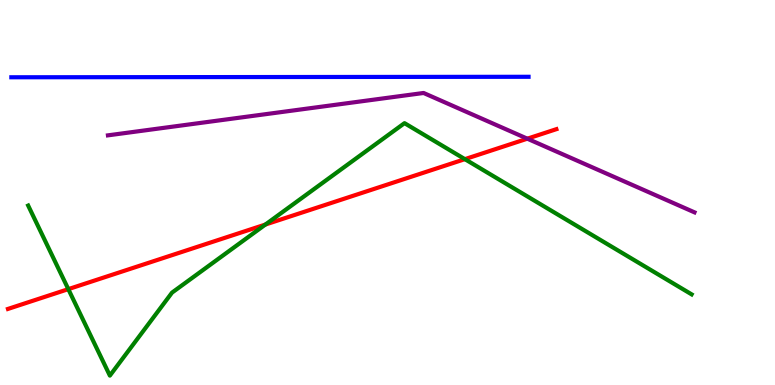[{'lines': ['blue', 'red'], 'intersections': []}, {'lines': ['green', 'red'], 'intersections': [{'x': 0.882, 'y': 2.49}, {'x': 3.42, 'y': 4.17}, {'x': 6.0, 'y': 5.87}]}, {'lines': ['purple', 'red'], 'intersections': [{'x': 6.8, 'y': 6.4}]}, {'lines': ['blue', 'green'], 'intersections': []}, {'lines': ['blue', 'purple'], 'intersections': []}, {'lines': ['green', 'purple'], 'intersections': []}]